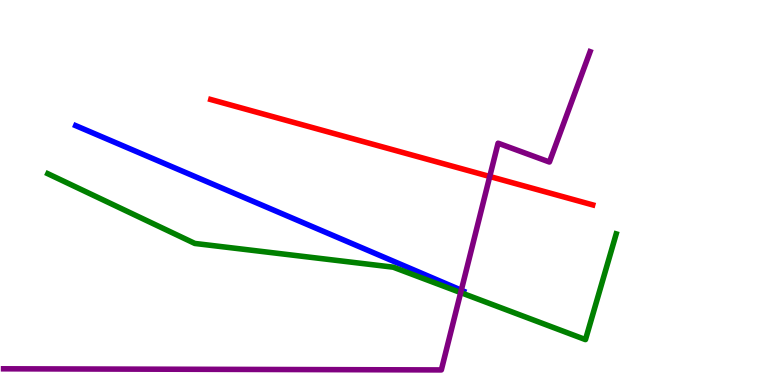[{'lines': ['blue', 'red'], 'intersections': []}, {'lines': ['green', 'red'], 'intersections': []}, {'lines': ['purple', 'red'], 'intersections': [{'x': 6.32, 'y': 5.42}]}, {'lines': ['blue', 'green'], 'intersections': []}, {'lines': ['blue', 'purple'], 'intersections': [{'x': 5.95, 'y': 2.46}]}, {'lines': ['green', 'purple'], 'intersections': [{'x': 5.94, 'y': 2.4}]}]